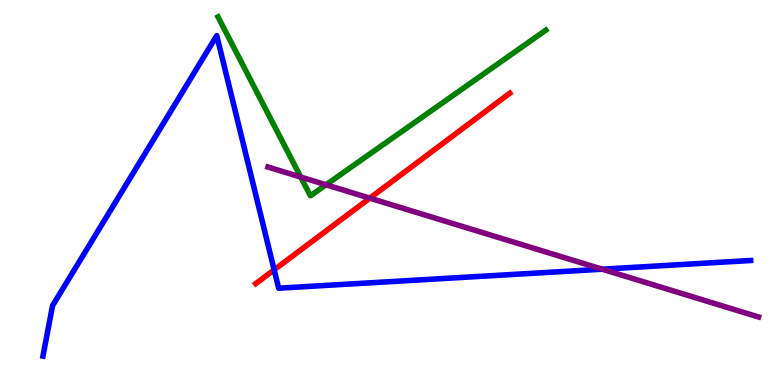[{'lines': ['blue', 'red'], 'intersections': [{'x': 3.54, 'y': 2.99}]}, {'lines': ['green', 'red'], 'intersections': []}, {'lines': ['purple', 'red'], 'intersections': [{'x': 4.77, 'y': 4.85}]}, {'lines': ['blue', 'green'], 'intersections': []}, {'lines': ['blue', 'purple'], 'intersections': [{'x': 7.77, 'y': 3.01}]}, {'lines': ['green', 'purple'], 'intersections': [{'x': 3.88, 'y': 5.4}, {'x': 4.21, 'y': 5.2}]}]